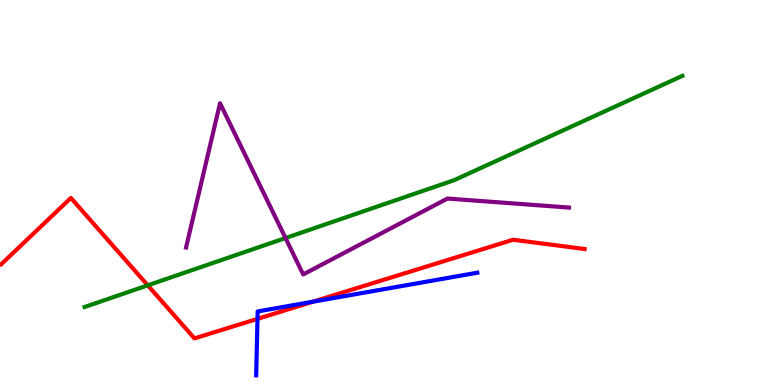[{'lines': ['blue', 'red'], 'intersections': [{'x': 3.32, 'y': 1.72}, {'x': 4.04, 'y': 2.16}]}, {'lines': ['green', 'red'], 'intersections': [{'x': 1.91, 'y': 2.59}]}, {'lines': ['purple', 'red'], 'intersections': []}, {'lines': ['blue', 'green'], 'intersections': []}, {'lines': ['blue', 'purple'], 'intersections': []}, {'lines': ['green', 'purple'], 'intersections': [{'x': 3.68, 'y': 3.82}]}]